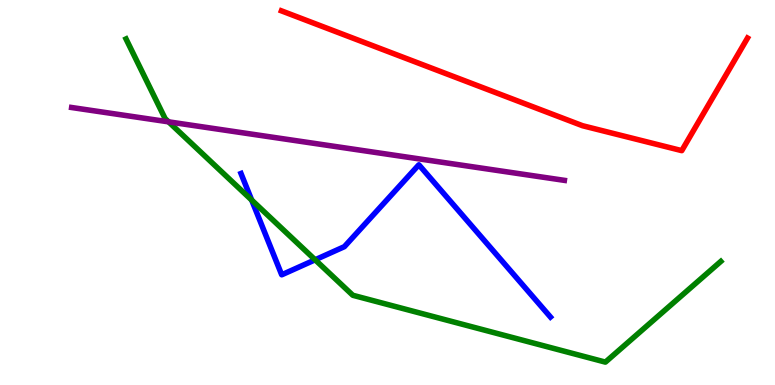[{'lines': ['blue', 'red'], 'intersections': []}, {'lines': ['green', 'red'], 'intersections': []}, {'lines': ['purple', 'red'], 'intersections': []}, {'lines': ['blue', 'green'], 'intersections': [{'x': 3.25, 'y': 4.8}, {'x': 4.07, 'y': 3.25}]}, {'lines': ['blue', 'purple'], 'intersections': []}, {'lines': ['green', 'purple'], 'intersections': [{'x': 2.18, 'y': 6.84}]}]